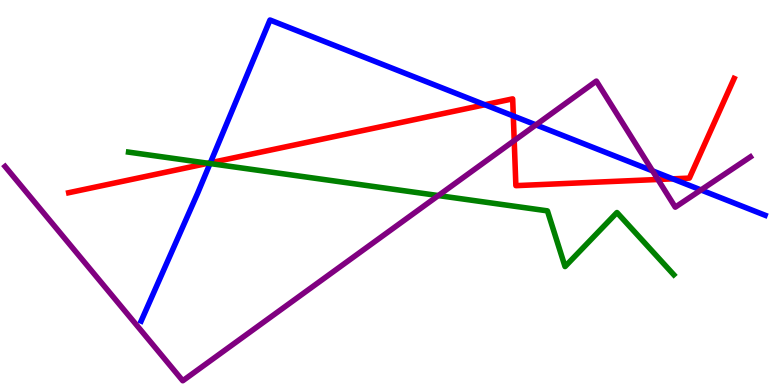[{'lines': ['blue', 'red'], 'intersections': [{'x': 2.71, 'y': 5.77}, {'x': 6.26, 'y': 7.28}, {'x': 6.62, 'y': 6.99}, {'x': 8.68, 'y': 5.35}]}, {'lines': ['green', 'red'], 'intersections': [{'x': 2.68, 'y': 5.76}]}, {'lines': ['purple', 'red'], 'intersections': [{'x': 6.63, 'y': 6.35}, {'x': 8.49, 'y': 5.34}]}, {'lines': ['blue', 'green'], 'intersections': [{'x': 2.71, 'y': 5.75}]}, {'lines': ['blue', 'purple'], 'intersections': [{'x': 6.92, 'y': 6.76}, {'x': 8.42, 'y': 5.56}, {'x': 9.04, 'y': 5.07}]}, {'lines': ['green', 'purple'], 'intersections': [{'x': 5.66, 'y': 4.92}]}]